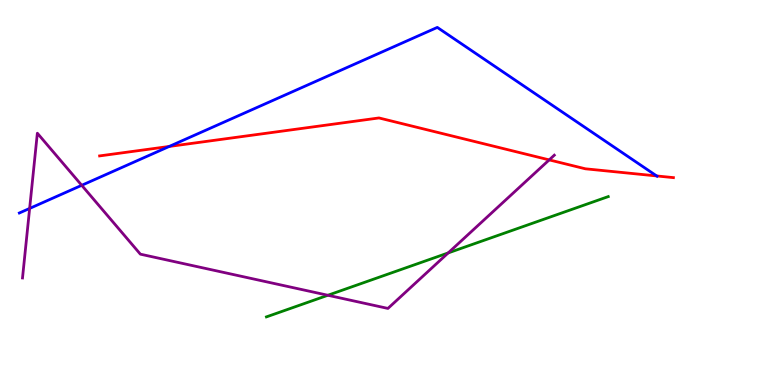[{'lines': ['blue', 'red'], 'intersections': [{'x': 2.18, 'y': 6.2}, {'x': 8.47, 'y': 5.43}]}, {'lines': ['green', 'red'], 'intersections': []}, {'lines': ['purple', 'red'], 'intersections': [{'x': 7.09, 'y': 5.85}]}, {'lines': ['blue', 'green'], 'intersections': []}, {'lines': ['blue', 'purple'], 'intersections': [{'x': 0.382, 'y': 4.59}, {'x': 1.05, 'y': 5.19}]}, {'lines': ['green', 'purple'], 'intersections': [{'x': 4.23, 'y': 2.33}, {'x': 5.78, 'y': 3.43}]}]